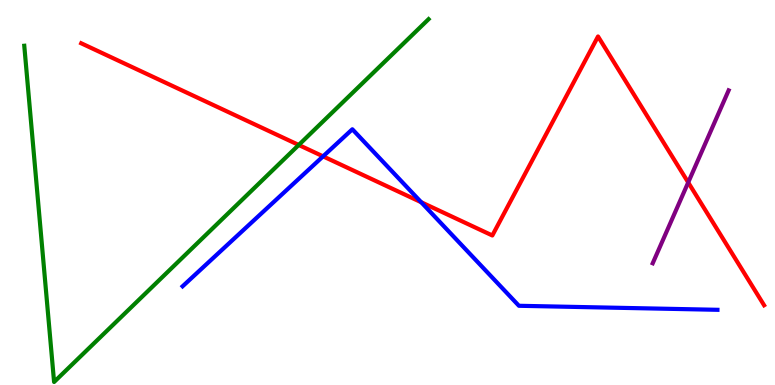[{'lines': ['blue', 'red'], 'intersections': [{'x': 4.17, 'y': 5.94}, {'x': 5.43, 'y': 4.75}]}, {'lines': ['green', 'red'], 'intersections': [{'x': 3.85, 'y': 6.23}]}, {'lines': ['purple', 'red'], 'intersections': [{'x': 8.88, 'y': 5.26}]}, {'lines': ['blue', 'green'], 'intersections': []}, {'lines': ['blue', 'purple'], 'intersections': []}, {'lines': ['green', 'purple'], 'intersections': []}]